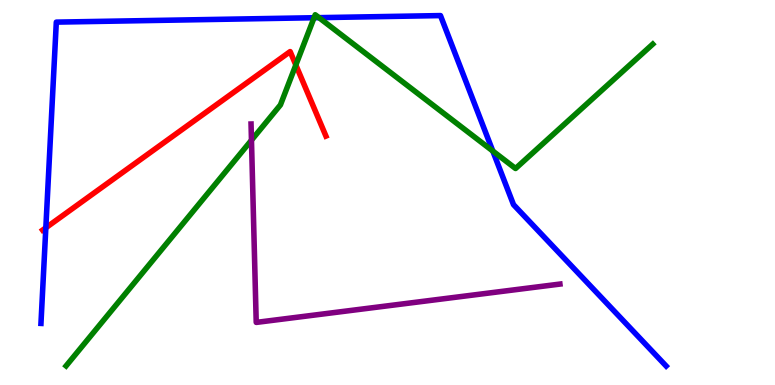[{'lines': ['blue', 'red'], 'intersections': [{'x': 0.591, 'y': 4.08}]}, {'lines': ['green', 'red'], 'intersections': [{'x': 3.82, 'y': 8.31}]}, {'lines': ['purple', 'red'], 'intersections': []}, {'lines': ['blue', 'green'], 'intersections': [{'x': 4.05, 'y': 9.54}, {'x': 4.12, 'y': 9.54}, {'x': 6.36, 'y': 6.08}]}, {'lines': ['blue', 'purple'], 'intersections': []}, {'lines': ['green', 'purple'], 'intersections': [{'x': 3.24, 'y': 6.36}]}]